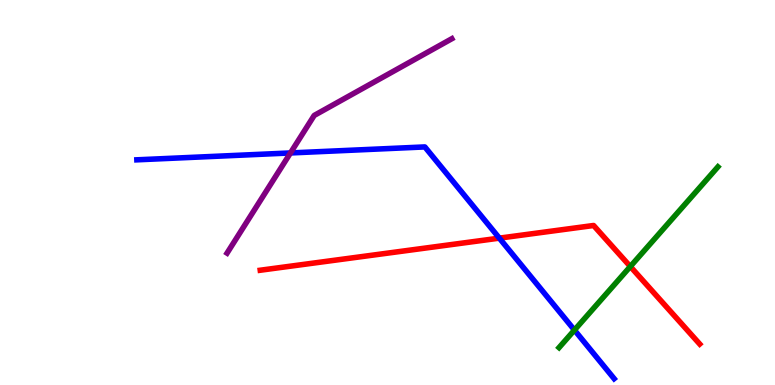[{'lines': ['blue', 'red'], 'intersections': [{'x': 6.44, 'y': 3.81}]}, {'lines': ['green', 'red'], 'intersections': [{'x': 8.13, 'y': 3.08}]}, {'lines': ['purple', 'red'], 'intersections': []}, {'lines': ['blue', 'green'], 'intersections': [{'x': 7.41, 'y': 1.43}]}, {'lines': ['blue', 'purple'], 'intersections': [{'x': 3.75, 'y': 6.03}]}, {'lines': ['green', 'purple'], 'intersections': []}]